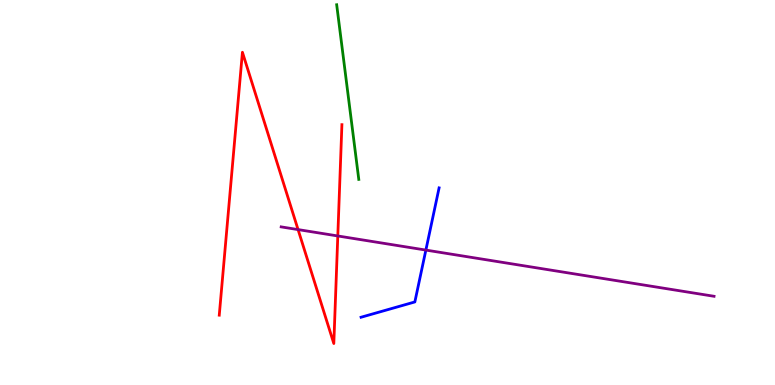[{'lines': ['blue', 'red'], 'intersections': []}, {'lines': ['green', 'red'], 'intersections': []}, {'lines': ['purple', 'red'], 'intersections': [{'x': 3.85, 'y': 4.04}, {'x': 4.36, 'y': 3.87}]}, {'lines': ['blue', 'green'], 'intersections': []}, {'lines': ['blue', 'purple'], 'intersections': [{'x': 5.5, 'y': 3.5}]}, {'lines': ['green', 'purple'], 'intersections': []}]